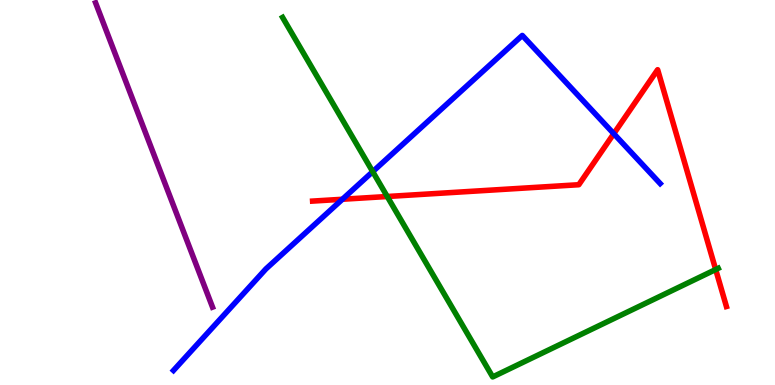[{'lines': ['blue', 'red'], 'intersections': [{'x': 4.42, 'y': 4.82}, {'x': 7.92, 'y': 6.53}]}, {'lines': ['green', 'red'], 'intersections': [{'x': 5.0, 'y': 4.9}, {'x': 9.23, 'y': 3.0}]}, {'lines': ['purple', 'red'], 'intersections': []}, {'lines': ['blue', 'green'], 'intersections': [{'x': 4.81, 'y': 5.54}]}, {'lines': ['blue', 'purple'], 'intersections': []}, {'lines': ['green', 'purple'], 'intersections': []}]